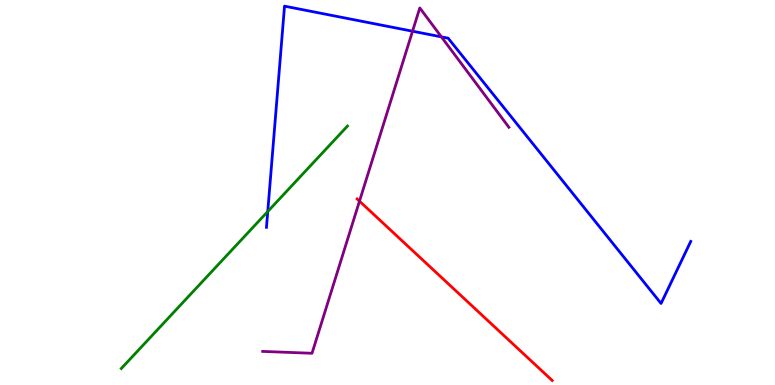[{'lines': ['blue', 'red'], 'intersections': []}, {'lines': ['green', 'red'], 'intersections': []}, {'lines': ['purple', 'red'], 'intersections': [{'x': 4.64, 'y': 4.78}]}, {'lines': ['blue', 'green'], 'intersections': [{'x': 3.45, 'y': 4.51}]}, {'lines': ['blue', 'purple'], 'intersections': [{'x': 5.32, 'y': 9.19}, {'x': 5.7, 'y': 9.04}]}, {'lines': ['green', 'purple'], 'intersections': []}]